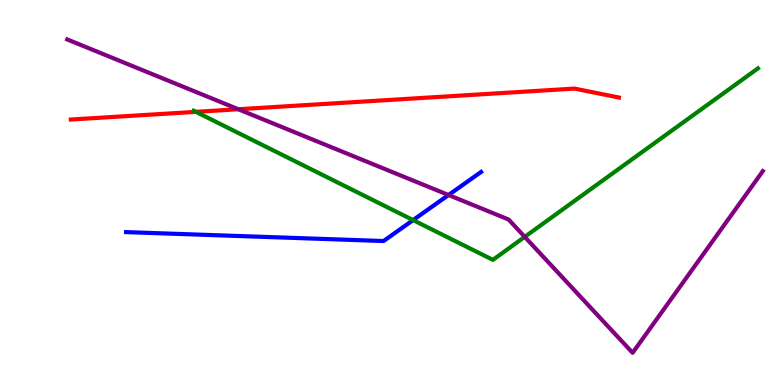[{'lines': ['blue', 'red'], 'intersections': []}, {'lines': ['green', 'red'], 'intersections': [{'x': 2.53, 'y': 7.09}]}, {'lines': ['purple', 'red'], 'intersections': [{'x': 3.08, 'y': 7.16}]}, {'lines': ['blue', 'green'], 'intersections': [{'x': 5.33, 'y': 4.28}]}, {'lines': ['blue', 'purple'], 'intersections': [{'x': 5.79, 'y': 4.93}]}, {'lines': ['green', 'purple'], 'intersections': [{'x': 6.77, 'y': 3.85}]}]